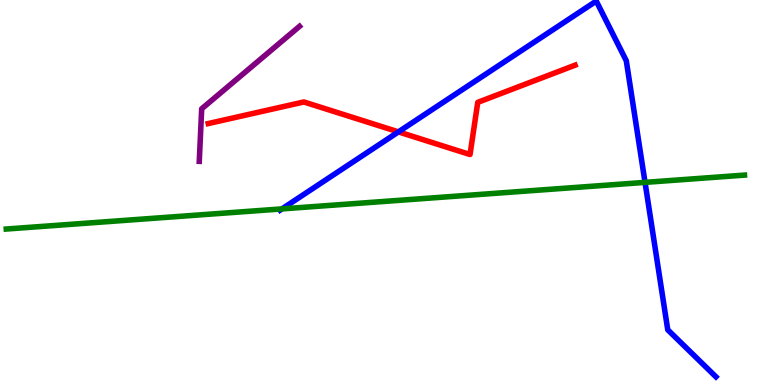[{'lines': ['blue', 'red'], 'intersections': [{'x': 5.14, 'y': 6.57}]}, {'lines': ['green', 'red'], 'intersections': []}, {'lines': ['purple', 'red'], 'intersections': []}, {'lines': ['blue', 'green'], 'intersections': [{'x': 3.64, 'y': 4.57}, {'x': 8.32, 'y': 5.26}]}, {'lines': ['blue', 'purple'], 'intersections': []}, {'lines': ['green', 'purple'], 'intersections': []}]